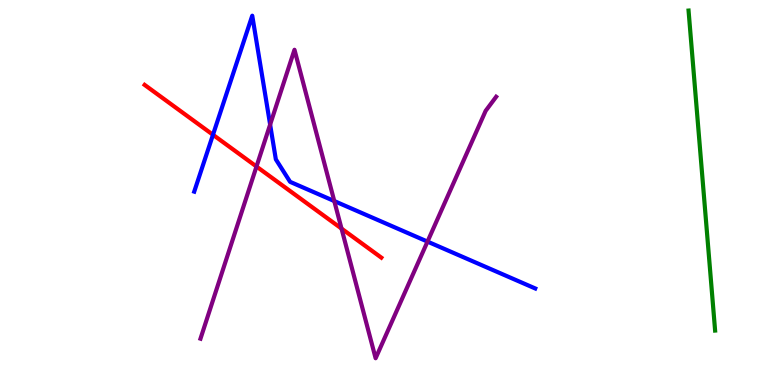[{'lines': ['blue', 'red'], 'intersections': [{'x': 2.75, 'y': 6.5}]}, {'lines': ['green', 'red'], 'intersections': []}, {'lines': ['purple', 'red'], 'intersections': [{'x': 3.31, 'y': 5.67}, {'x': 4.41, 'y': 4.06}]}, {'lines': ['blue', 'green'], 'intersections': []}, {'lines': ['blue', 'purple'], 'intersections': [{'x': 3.49, 'y': 6.76}, {'x': 4.31, 'y': 4.78}, {'x': 5.52, 'y': 3.72}]}, {'lines': ['green', 'purple'], 'intersections': []}]